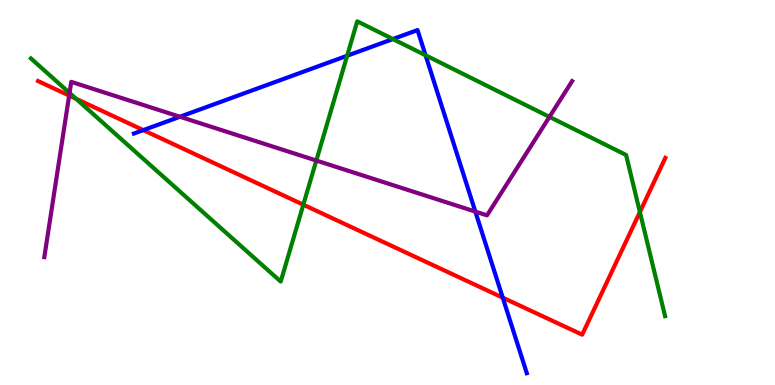[{'lines': ['blue', 'red'], 'intersections': [{'x': 1.85, 'y': 6.62}, {'x': 6.49, 'y': 2.27}]}, {'lines': ['green', 'red'], 'intersections': [{'x': 0.982, 'y': 7.43}, {'x': 3.91, 'y': 4.68}, {'x': 8.26, 'y': 4.49}]}, {'lines': ['purple', 'red'], 'intersections': [{'x': 0.892, 'y': 7.52}]}, {'lines': ['blue', 'green'], 'intersections': [{'x': 4.48, 'y': 8.55}, {'x': 5.07, 'y': 8.99}, {'x': 5.49, 'y': 8.56}]}, {'lines': ['blue', 'purple'], 'intersections': [{'x': 2.32, 'y': 6.97}, {'x': 6.13, 'y': 4.5}]}, {'lines': ['green', 'purple'], 'intersections': [{'x': 0.897, 'y': 7.59}, {'x': 4.08, 'y': 5.83}, {'x': 7.09, 'y': 6.96}]}]